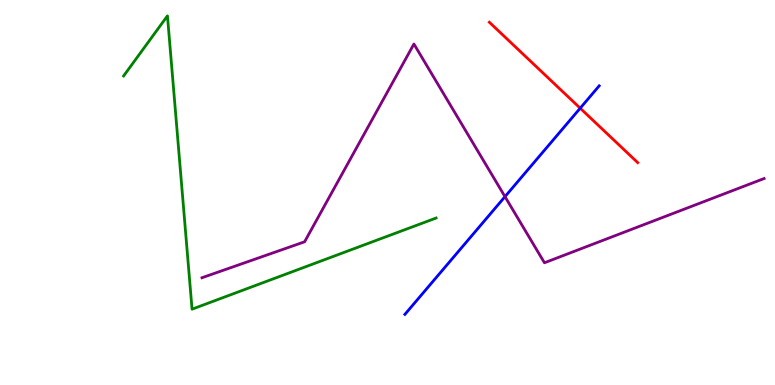[{'lines': ['blue', 'red'], 'intersections': [{'x': 7.49, 'y': 7.19}]}, {'lines': ['green', 'red'], 'intersections': []}, {'lines': ['purple', 'red'], 'intersections': []}, {'lines': ['blue', 'green'], 'intersections': []}, {'lines': ['blue', 'purple'], 'intersections': [{'x': 6.52, 'y': 4.89}]}, {'lines': ['green', 'purple'], 'intersections': []}]